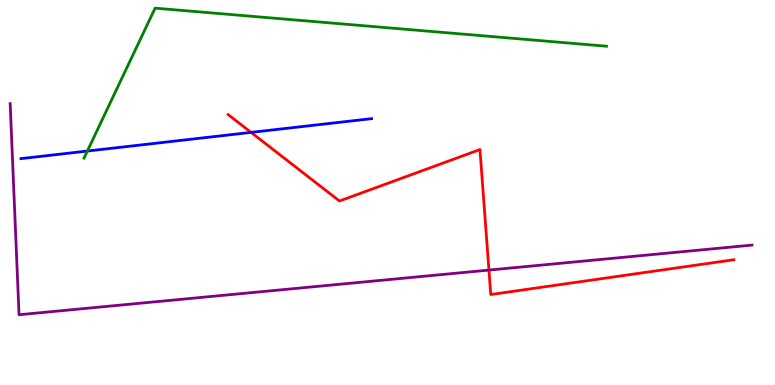[{'lines': ['blue', 'red'], 'intersections': [{'x': 3.24, 'y': 6.56}]}, {'lines': ['green', 'red'], 'intersections': []}, {'lines': ['purple', 'red'], 'intersections': [{'x': 6.31, 'y': 2.98}]}, {'lines': ['blue', 'green'], 'intersections': [{'x': 1.13, 'y': 6.08}]}, {'lines': ['blue', 'purple'], 'intersections': []}, {'lines': ['green', 'purple'], 'intersections': []}]